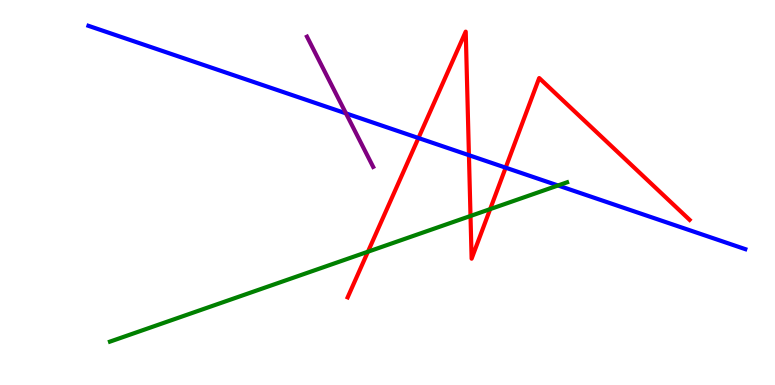[{'lines': ['blue', 'red'], 'intersections': [{'x': 5.4, 'y': 6.42}, {'x': 6.05, 'y': 5.97}, {'x': 6.52, 'y': 5.64}]}, {'lines': ['green', 'red'], 'intersections': [{'x': 4.75, 'y': 3.46}, {'x': 6.07, 'y': 4.39}, {'x': 6.32, 'y': 4.57}]}, {'lines': ['purple', 'red'], 'intersections': []}, {'lines': ['blue', 'green'], 'intersections': [{'x': 7.2, 'y': 5.18}]}, {'lines': ['blue', 'purple'], 'intersections': [{'x': 4.46, 'y': 7.06}]}, {'lines': ['green', 'purple'], 'intersections': []}]